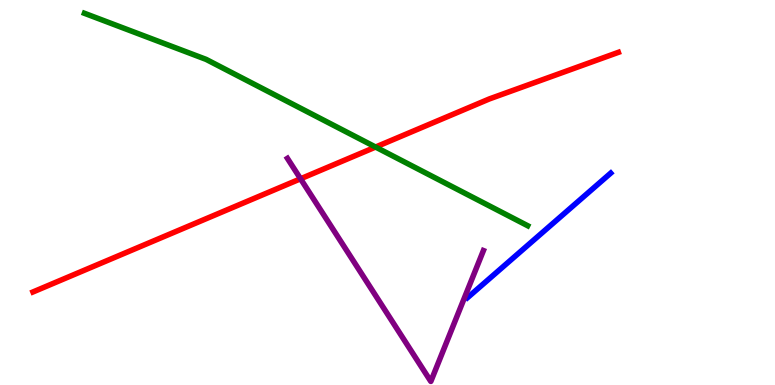[{'lines': ['blue', 'red'], 'intersections': []}, {'lines': ['green', 'red'], 'intersections': [{'x': 4.85, 'y': 6.18}]}, {'lines': ['purple', 'red'], 'intersections': [{'x': 3.88, 'y': 5.36}]}, {'lines': ['blue', 'green'], 'intersections': []}, {'lines': ['blue', 'purple'], 'intersections': []}, {'lines': ['green', 'purple'], 'intersections': []}]